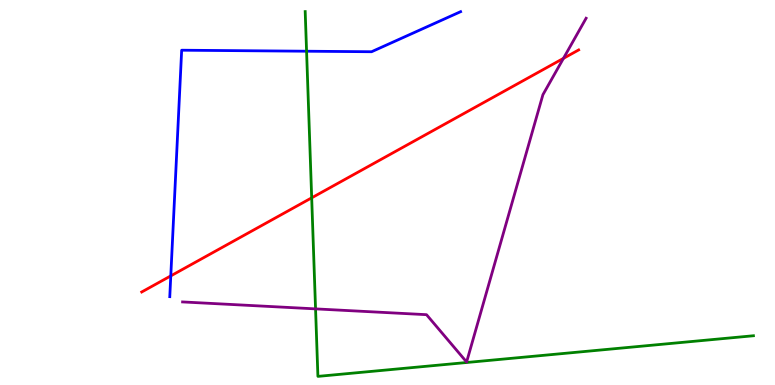[{'lines': ['blue', 'red'], 'intersections': [{'x': 2.2, 'y': 2.83}]}, {'lines': ['green', 'red'], 'intersections': [{'x': 4.02, 'y': 4.86}]}, {'lines': ['purple', 'red'], 'intersections': [{'x': 7.27, 'y': 8.48}]}, {'lines': ['blue', 'green'], 'intersections': [{'x': 3.96, 'y': 8.67}]}, {'lines': ['blue', 'purple'], 'intersections': []}, {'lines': ['green', 'purple'], 'intersections': [{'x': 4.07, 'y': 1.98}]}]